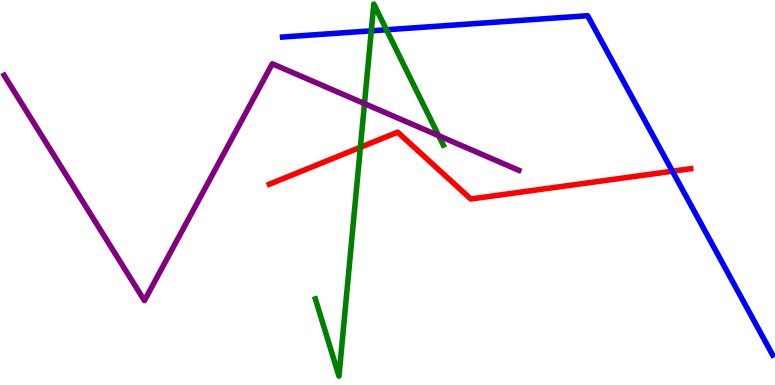[{'lines': ['blue', 'red'], 'intersections': [{'x': 8.68, 'y': 5.55}]}, {'lines': ['green', 'red'], 'intersections': [{'x': 4.65, 'y': 6.17}]}, {'lines': ['purple', 'red'], 'intersections': []}, {'lines': ['blue', 'green'], 'intersections': [{'x': 4.79, 'y': 9.2}, {'x': 4.99, 'y': 9.23}]}, {'lines': ['blue', 'purple'], 'intersections': []}, {'lines': ['green', 'purple'], 'intersections': [{'x': 4.7, 'y': 7.31}, {'x': 5.66, 'y': 6.48}]}]